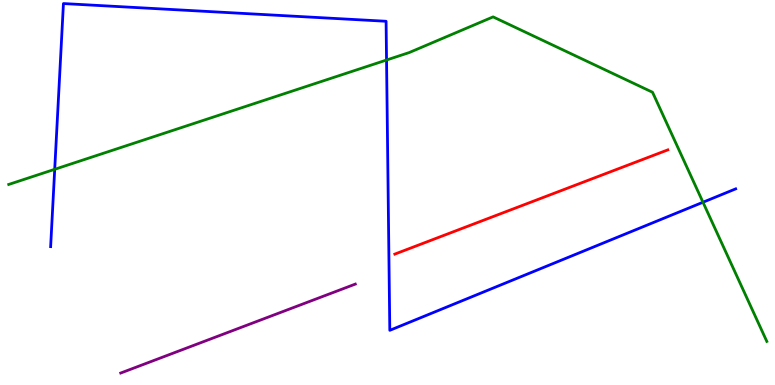[{'lines': ['blue', 'red'], 'intersections': []}, {'lines': ['green', 'red'], 'intersections': []}, {'lines': ['purple', 'red'], 'intersections': []}, {'lines': ['blue', 'green'], 'intersections': [{'x': 0.706, 'y': 5.6}, {'x': 4.99, 'y': 8.44}, {'x': 9.07, 'y': 4.75}]}, {'lines': ['blue', 'purple'], 'intersections': []}, {'lines': ['green', 'purple'], 'intersections': []}]